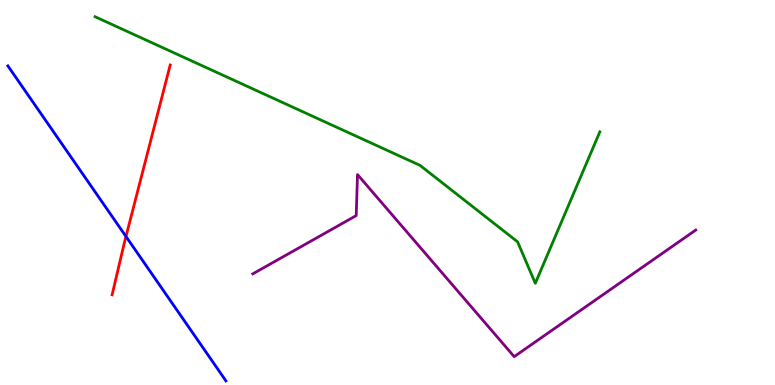[{'lines': ['blue', 'red'], 'intersections': [{'x': 1.63, 'y': 3.86}]}, {'lines': ['green', 'red'], 'intersections': []}, {'lines': ['purple', 'red'], 'intersections': []}, {'lines': ['blue', 'green'], 'intersections': []}, {'lines': ['blue', 'purple'], 'intersections': []}, {'lines': ['green', 'purple'], 'intersections': []}]